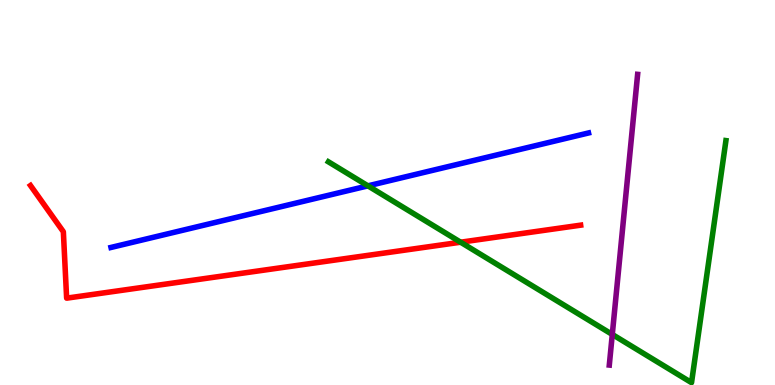[{'lines': ['blue', 'red'], 'intersections': []}, {'lines': ['green', 'red'], 'intersections': [{'x': 5.94, 'y': 3.71}]}, {'lines': ['purple', 'red'], 'intersections': []}, {'lines': ['blue', 'green'], 'intersections': [{'x': 4.75, 'y': 5.17}]}, {'lines': ['blue', 'purple'], 'intersections': []}, {'lines': ['green', 'purple'], 'intersections': [{'x': 7.9, 'y': 1.31}]}]